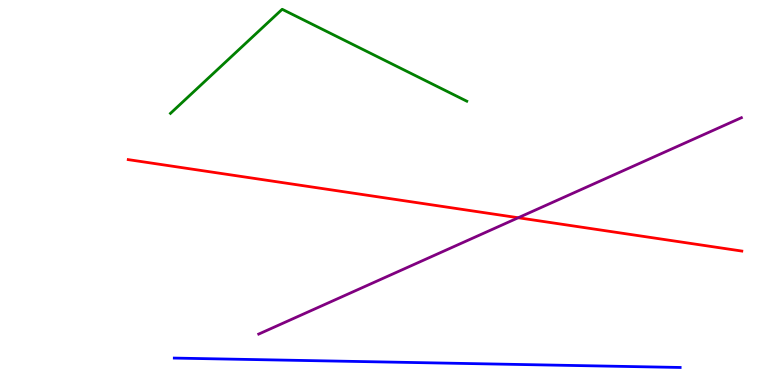[{'lines': ['blue', 'red'], 'intersections': []}, {'lines': ['green', 'red'], 'intersections': []}, {'lines': ['purple', 'red'], 'intersections': [{'x': 6.69, 'y': 4.34}]}, {'lines': ['blue', 'green'], 'intersections': []}, {'lines': ['blue', 'purple'], 'intersections': []}, {'lines': ['green', 'purple'], 'intersections': []}]